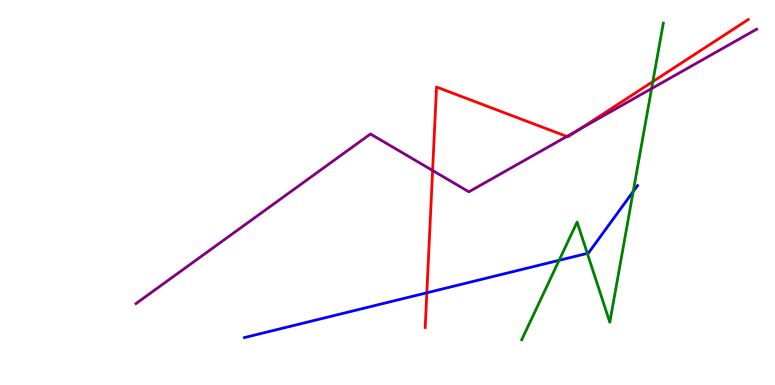[{'lines': ['blue', 'red'], 'intersections': [{'x': 5.51, 'y': 2.4}]}, {'lines': ['green', 'red'], 'intersections': [{'x': 8.42, 'y': 7.88}]}, {'lines': ['purple', 'red'], 'intersections': [{'x': 5.58, 'y': 5.57}, {'x': 7.31, 'y': 6.46}, {'x': 7.48, 'y': 6.64}]}, {'lines': ['blue', 'green'], 'intersections': [{'x': 7.21, 'y': 3.24}, {'x': 7.58, 'y': 3.42}, {'x': 8.17, 'y': 5.02}]}, {'lines': ['blue', 'purple'], 'intersections': []}, {'lines': ['green', 'purple'], 'intersections': [{'x': 8.41, 'y': 7.7}]}]